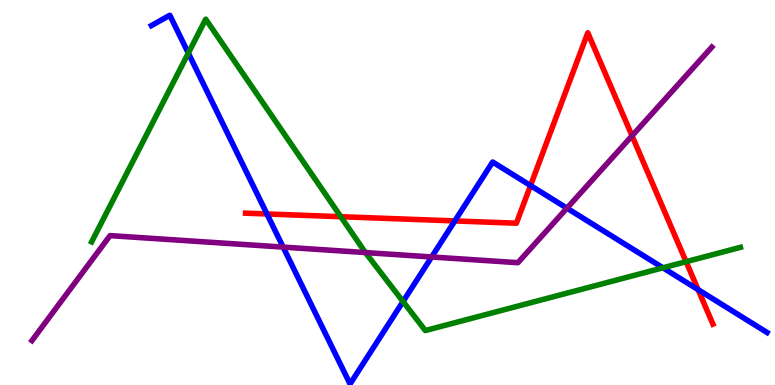[{'lines': ['blue', 'red'], 'intersections': [{'x': 3.44, 'y': 4.44}, {'x': 5.87, 'y': 4.26}, {'x': 6.85, 'y': 5.18}, {'x': 9.01, 'y': 2.48}]}, {'lines': ['green', 'red'], 'intersections': [{'x': 4.4, 'y': 4.37}, {'x': 8.85, 'y': 3.2}]}, {'lines': ['purple', 'red'], 'intersections': [{'x': 8.16, 'y': 6.47}]}, {'lines': ['blue', 'green'], 'intersections': [{'x': 2.43, 'y': 8.62}, {'x': 5.2, 'y': 2.17}, {'x': 8.55, 'y': 3.04}]}, {'lines': ['blue', 'purple'], 'intersections': [{'x': 3.65, 'y': 3.58}, {'x': 5.57, 'y': 3.33}, {'x': 7.32, 'y': 4.59}]}, {'lines': ['green', 'purple'], 'intersections': [{'x': 4.71, 'y': 3.44}]}]